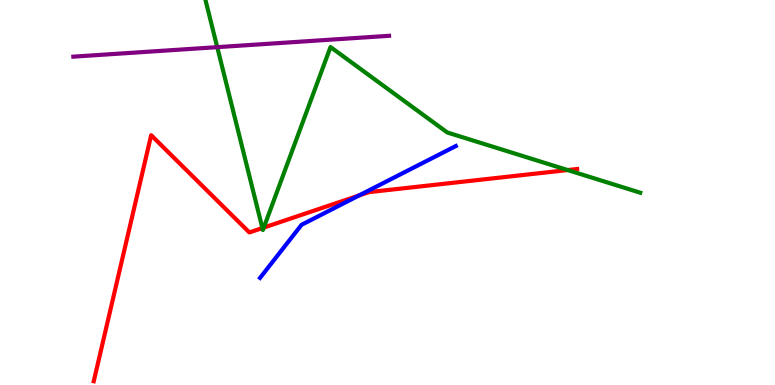[{'lines': ['blue', 'red'], 'intersections': [{'x': 4.63, 'y': 4.92}]}, {'lines': ['green', 'red'], 'intersections': [{'x': 3.39, 'y': 4.08}, {'x': 3.4, 'y': 4.09}, {'x': 7.32, 'y': 5.58}]}, {'lines': ['purple', 'red'], 'intersections': []}, {'lines': ['blue', 'green'], 'intersections': []}, {'lines': ['blue', 'purple'], 'intersections': []}, {'lines': ['green', 'purple'], 'intersections': [{'x': 2.8, 'y': 8.78}]}]